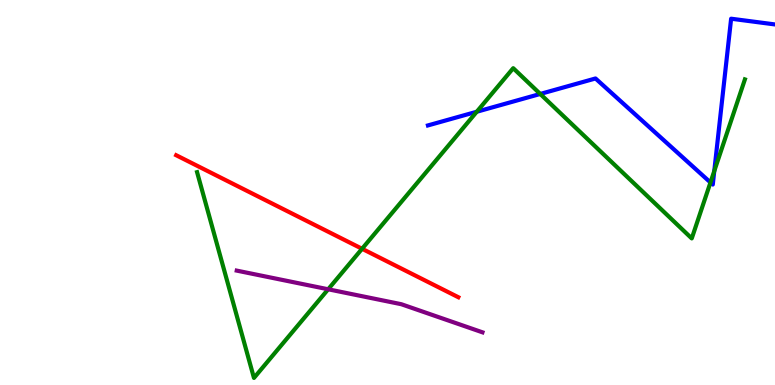[{'lines': ['blue', 'red'], 'intersections': []}, {'lines': ['green', 'red'], 'intersections': [{'x': 4.67, 'y': 3.54}]}, {'lines': ['purple', 'red'], 'intersections': []}, {'lines': ['blue', 'green'], 'intersections': [{'x': 6.15, 'y': 7.1}, {'x': 6.97, 'y': 7.56}, {'x': 9.17, 'y': 5.26}, {'x': 9.22, 'y': 5.56}]}, {'lines': ['blue', 'purple'], 'intersections': []}, {'lines': ['green', 'purple'], 'intersections': [{'x': 4.23, 'y': 2.49}]}]